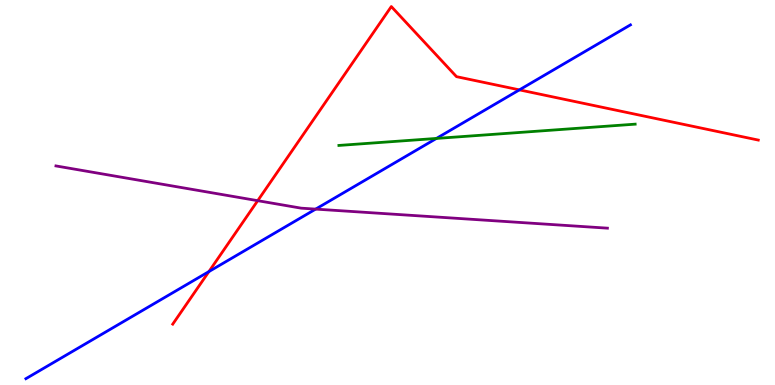[{'lines': ['blue', 'red'], 'intersections': [{'x': 2.7, 'y': 2.95}, {'x': 6.7, 'y': 7.67}]}, {'lines': ['green', 'red'], 'intersections': []}, {'lines': ['purple', 'red'], 'intersections': [{'x': 3.33, 'y': 4.79}]}, {'lines': ['blue', 'green'], 'intersections': [{'x': 5.63, 'y': 6.4}]}, {'lines': ['blue', 'purple'], 'intersections': [{'x': 4.07, 'y': 4.57}]}, {'lines': ['green', 'purple'], 'intersections': []}]